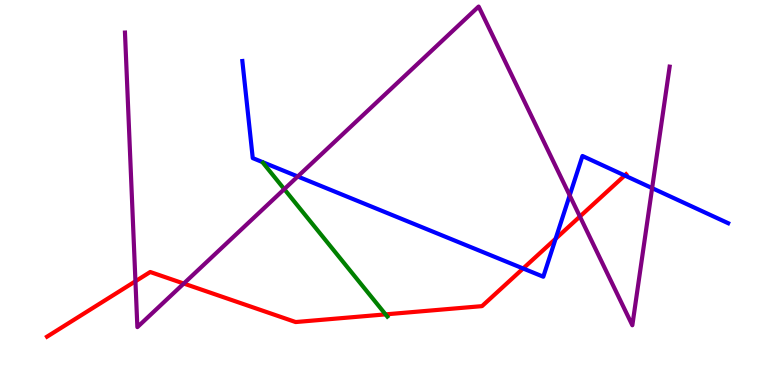[{'lines': ['blue', 'red'], 'intersections': [{'x': 6.75, 'y': 3.03}, {'x': 7.17, 'y': 3.8}, {'x': 8.06, 'y': 5.44}]}, {'lines': ['green', 'red'], 'intersections': [{'x': 4.97, 'y': 1.83}]}, {'lines': ['purple', 'red'], 'intersections': [{'x': 1.75, 'y': 2.69}, {'x': 2.37, 'y': 2.64}, {'x': 7.48, 'y': 4.38}]}, {'lines': ['blue', 'green'], 'intersections': []}, {'lines': ['blue', 'purple'], 'intersections': [{'x': 3.84, 'y': 5.42}, {'x': 7.35, 'y': 4.93}, {'x': 8.41, 'y': 5.11}]}, {'lines': ['green', 'purple'], 'intersections': [{'x': 3.67, 'y': 5.09}]}]